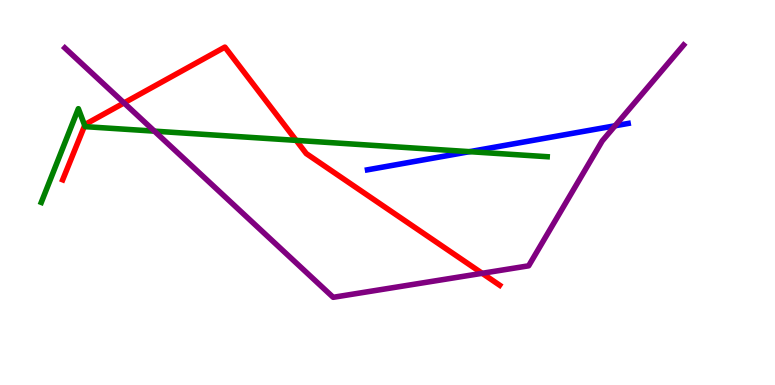[{'lines': ['blue', 'red'], 'intersections': []}, {'lines': ['green', 'red'], 'intersections': [{'x': 1.09, 'y': 6.74}, {'x': 3.82, 'y': 6.35}]}, {'lines': ['purple', 'red'], 'intersections': [{'x': 1.6, 'y': 7.33}, {'x': 6.22, 'y': 2.9}]}, {'lines': ['blue', 'green'], 'intersections': [{'x': 6.06, 'y': 6.06}]}, {'lines': ['blue', 'purple'], 'intersections': [{'x': 7.94, 'y': 6.73}]}, {'lines': ['green', 'purple'], 'intersections': [{'x': 1.99, 'y': 6.59}]}]